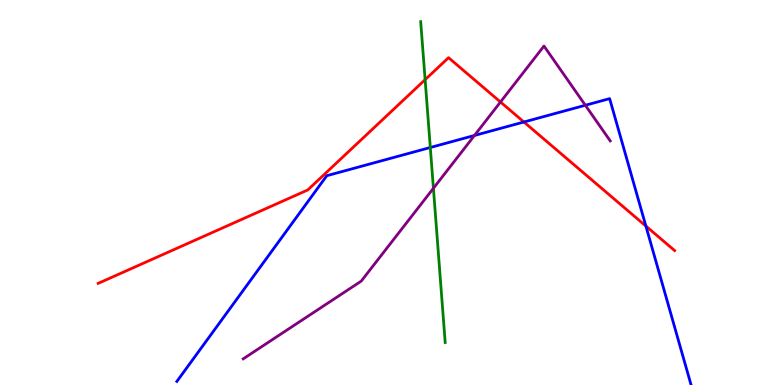[{'lines': ['blue', 'red'], 'intersections': [{'x': 6.76, 'y': 6.83}, {'x': 8.33, 'y': 4.13}]}, {'lines': ['green', 'red'], 'intersections': [{'x': 5.49, 'y': 7.93}]}, {'lines': ['purple', 'red'], 'intersections': [{'x': 6.46, 'y': 7.35}]}, {'lines': ['blue', 'green'], 'intersections': [{'x': 5.55, 'y': 6.17}]}, {'lines': ['blue', 'purple'], 'intersections': [{'x': 6.12, 'y': 6.48}, {'x': 7.55, 'y': 7.27}]}, {'lines': ['green', 'purple'], 'intersections': [{'x': 5.59, 'y': 5.11}]}]